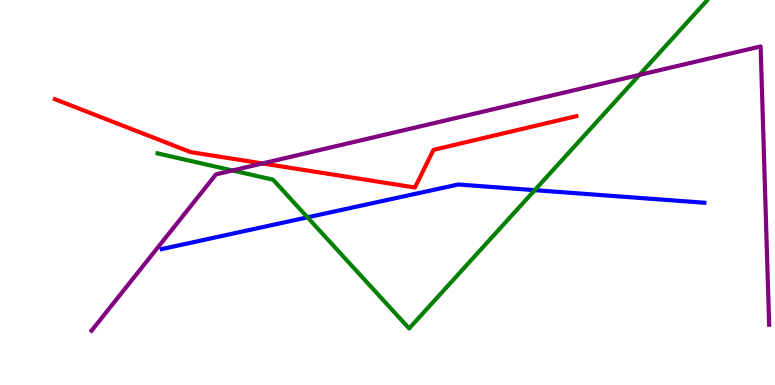[{'lines': ['blue', 'red'], 'intersections': []}, {'lines': ['green', 'red'], 'intersections': []}, {'lines': ['purple', 'red'], 'intersections': [{'x': 3.39, 'y': 5.75}]}, {'lines': ['blue', 'green'], 'intersections': [{'x': 3.97, 'y': 4.35}, {'x': 6.9, 'y': 5.06}]}, {'lines': ['blue', 'purple'], 'intersections': []}, {'lines': ['green', 'purple'], 'intersections': [{'x': 3.0, 'y': 5.57}, {'x': 8.25, 'y': 8.05}]}]